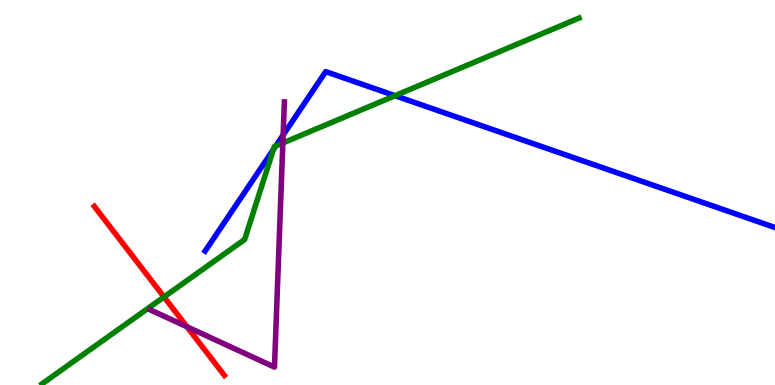[{'lines': ['blue', 'red'], 'intersections': []}, {'lines': ['green', 'red'], 'intersections': [{'x': 2.12, 'y': 2.29}]}, {'lines': ['purple', 'red'], 'intersections': [{'x': 2.41, 'y': 1.51}]}, {'lines': ['blue', 'green'], 'intersections': [{'x': 3.53, 'y': 6.12}, {'x': 3.56, 'y': 6.21}, {'x': 5.1, 'y': 7.51}]}, {'lines': ['blue', 'purple'], 'intersections': [{'x': 3.65, 'y': 6.49}]}, {'lines': ['green', 'purple'], 'intersections': [{'x': 3.65, 'y': 6.29}]}]